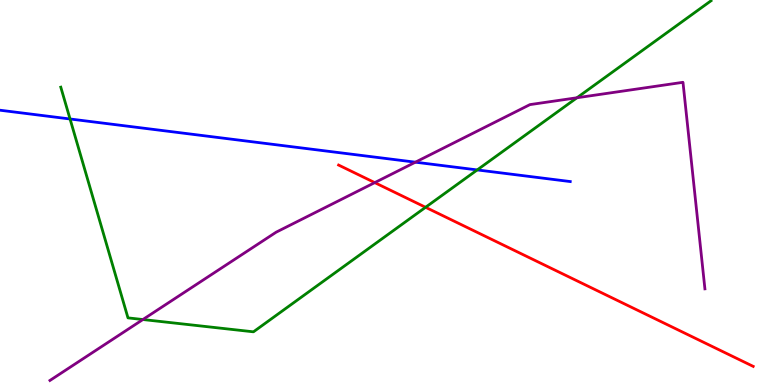[{'lines': ['blue', 'red'], 'intersections': []}, {'lines': ['green', 'red'], 'intersections': [{'x': 5.49, 'y': 4.62}]}, {'lines': ['purple', 'red'], 'intersections': [{'x': 4.84, 'y': 5.26}]}, {'lines': ['blue', 'green'], 'intersections': [{'x': 0.904, 'y': 6.91}, {'x': 6.16, 'y': 5.59}]}, {'lines': ['blue', 'purple'], 'intersections': [{'x': 5.36, 'y': 5.79}]}, {'lines': ['green', 'purple'], 'intersections': [{'x': 1.84, 'y': 1.7}, {'x': 7.44, 'y': 7.46}]}]